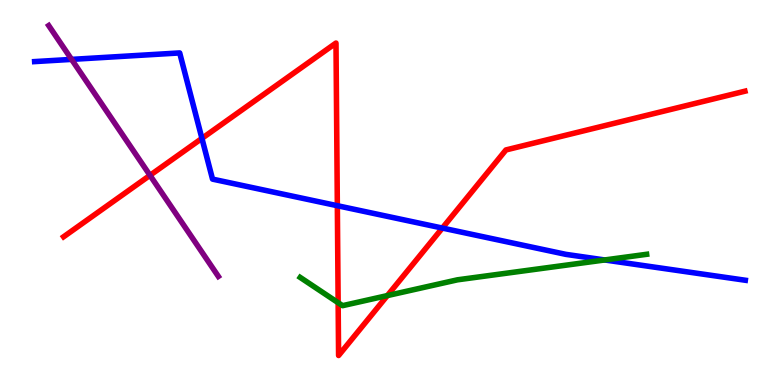[{'lines': ['blue', 'red'], 'intersections': [{'x': 2.61, 'y': 6.41}, {'x': 4.35, 'y': 4.66}, {'x': 5.71, 'y': 4.08}]}, {'lines': ['green', 'red'], 'intersections': [{'x': 4.36, 'y': 2.14}, {'x': 5.0, 'y': 2.32}]}, {'lines': ['purple', 'red'], 'intersections': [{'x': 1.94, 'y': 5.45}]}, {'lines': ['blue', 'green'], 'intersections': [{'x': 7.8, 'y': 3.25}]}, {'lines': ['blue', 'purple'], 'intersections': [{'x': 0.924, 'y': 8.46}]}, {'lines': ['green', 'purple'], 'intersections': []}]